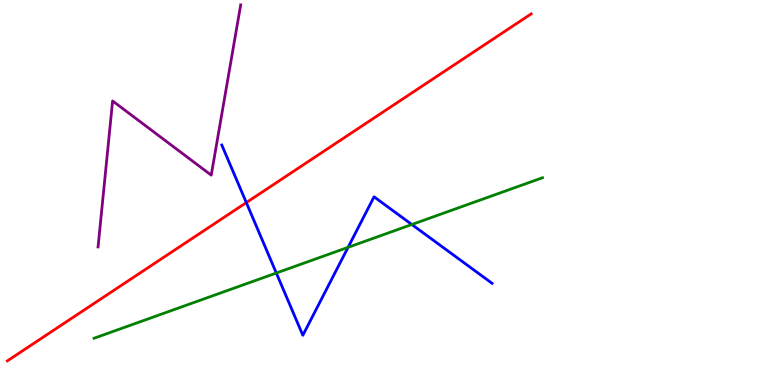[{'lines': ['blue', 'red'], 'intersections': [{'x': 3.18, 'y': 4.74}]}, {'lines': ['green', 'red'], 'intersections': []}, {'lines': ['purple', 'red'], 'intersections': []}, {'lines': ['blue', 'green'], 'intersections': [{'x': 3.57, 'y': 2.91}, {'x': 4.49, 'y': 3.58}, {'x': 5.31, 'y': 4.17}]}, {'lines': ['blue', 'purple'], 'intersections': []}, {'lines': ['green', 'purple'], 'intersections': []}]